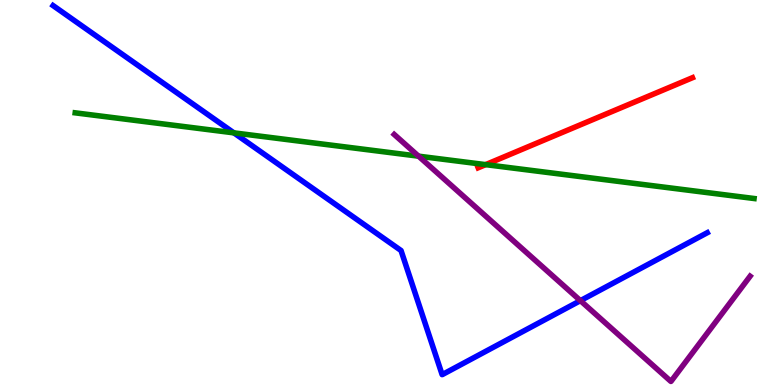[{'lines': ['blue', 'red'], 'intersections': []}, {'lines': ['green', 'red'], 'intersections': [{'x': 6.27, 'y': 5.72}]}, {'lines': ['purple', 'red'], 'intersections': []}, {'lines': ['blue', 'green'], 'intersections': [{'x': 3.02, 'y': 6.55}]}, {'lines': ['blue', 'purple'], 'intersections': [{'x': 7.49, 'y': 2.19}]}, {'lines': ['green', 'purple'], 'intersections': [{'x': 5.4, 'y': 5.94}]}]